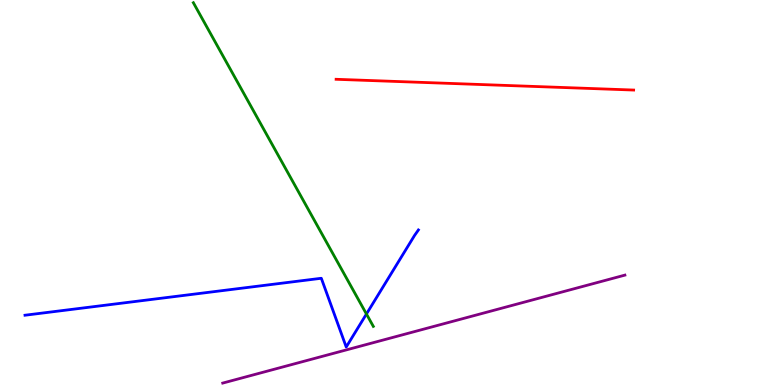[{'lines': ['blue', 'red'], 'intersections': []}, {'lines': ['green', 'red'], 'intersections': []}, {'lines': ['purple', 'red'], 'intersections': []}, {'lines': ['blue', 'green'], 'intersections': [{'x': 4.73, 'y': 1.84}]}, {'lines': ['blue', 'purple'], 'intersections': []}, {'lines': ['green', 'purple'], 'intersections': []}]